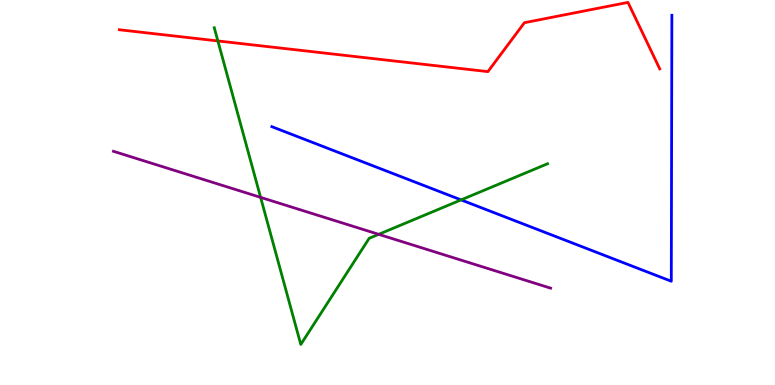[{'lines': ['blue', 'red'], 'intersections': []}, {'lines': ['green', 'red'], 'intersections': [{'x': 2.81, 'y': 8.94}]}, {'lines': ['purple', 'red'], 'intersections': []}, {'lines': ['blue', 'green'], 'intersections': [{'x': 5.95, 'y': 4.81}]}, {'lines': ['blue', 'purple'], 'intersections': []}, {'lines': ['green', 'purple'], 'intersections': [{'x': 3.36, 'y': 4.87}, {'x': 4.89, 'y': 3.91}]}]